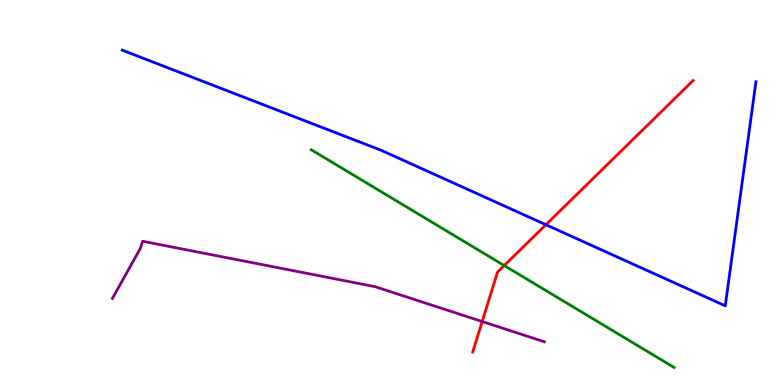[{'lines': ['blue', 'red'], 'intersections': [{'x': 7.04, 'y': 4.16}]}, {'lines': ['green', 'red'], 'intersections': [{'x': 6.51, 'y': 3.1}]}, {'lines': ['purple', 'red'], 'intersections': [{'x': 6.22, 'y': 1.65}]}, {'lines': ['blue', 'green'], 'intersections': []}, {'lines': ['blue', 'purple'], 'intersections': []}, {'lines': ['green', 'purple'], 'intersections': []}]